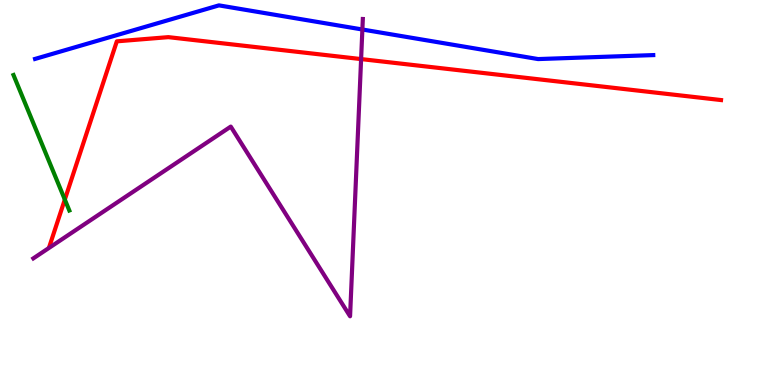[{'lines': ['blue', 'red'], 'intersections': []}, {'lines': ['green', 'red'], 'intersections': [{'x': 0.836, 'y': 4.82}]}, {'lines': ['purple', 'red'], 'intersections': [{'x': 4.66, 'y': 8.47}]}, {'lines': ['blue', 'green'], 'intersections': []}, {'lines': ['blue', 'purple'], 'intersections': [{'x': 4.68, 'y': 9.23}]}, {'lines': ['green', 'purple'], 'intersections': []}]